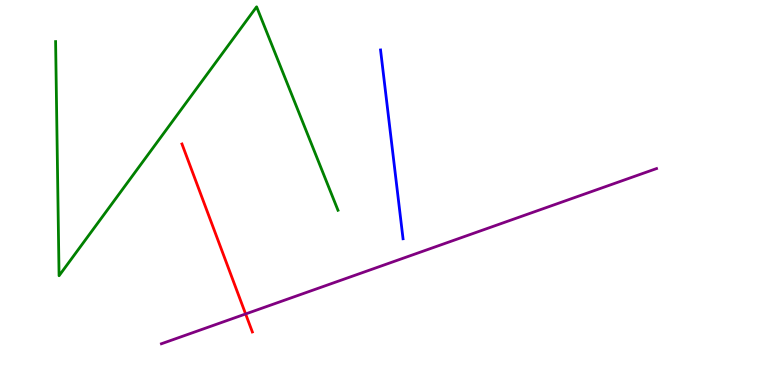[{'lines': ['blue', 'red'], 'intersections': []}, {'lines': ['green', 'red'], 'intersections': []}, {'lines': ['purple', 'red'], 'intersections': [{'x': 3.17, 'y': 1.85}]}, {'lines': ['blue', 'green'], 'intersections': []}, {'lines': ['blue', 'purple'], 'intersections': []}, {'lines': ['green', 'purple'], 'intersections': []}]